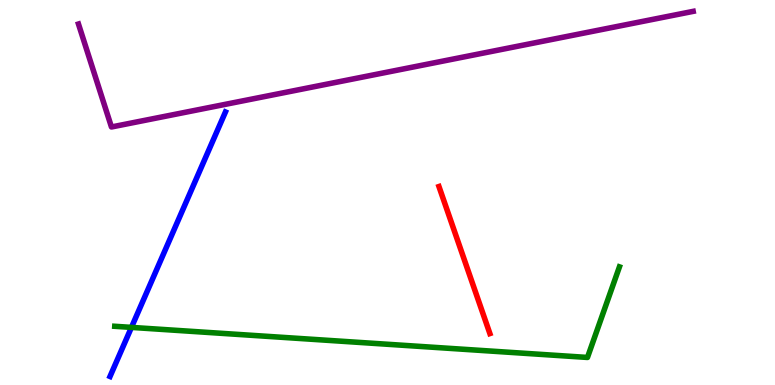[{'lines': ['blue', 'red'], 'intersections': []}, {'lines': ['green', 'red'], 'intersections': []}, {'lines': ['purple', 'red'], 'intersections': []}, {'lines': ['blue', 'green'], 'intersections': [{'x': 1.7, 'y': 1.5}]}, {'lines': ['blue', 'purple'], 'intersections': []}, {'lines': ['green', 'purple'], 'intersections': []}]